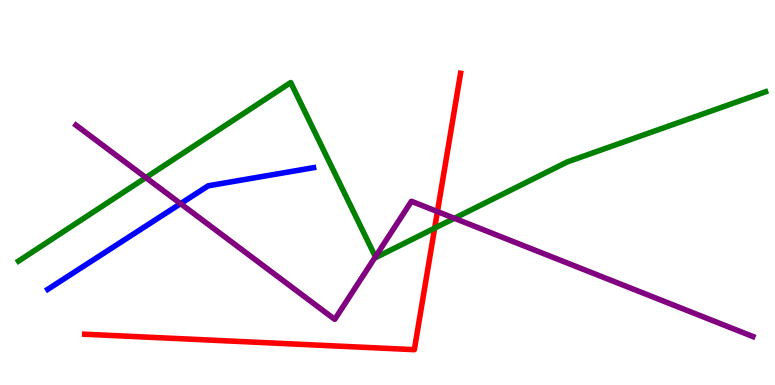[{'lines': ['blue', 'red'], 'intersections': []}, {'lines': ['green', 'red'], 'intersections': [{'x': 5.61, 'y': 4.07}]}, {'lines': ['purple', 'red'], 'intersections': [{'x': 5.64, 'y': 4.5}]}, {'lines': ['blue', 'green'], 'intersections': []}, {'lines': ['blue', 'purple'], 'intersections': [{'x': 2.33, 'y': 4.71}]}, {'lines': ['green', 'purple'], 'intersections': [{'x': 1.88, 'y': 5.39}, {'x': 4.84, 'y': 3.33}, {'x': 5.86, 'y': 4.33}]}]